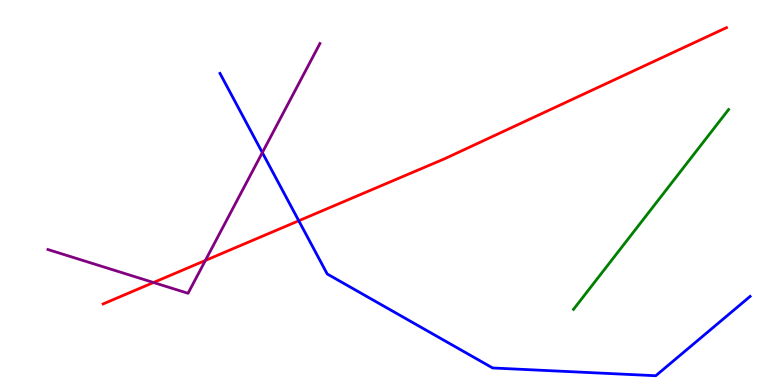[{'lines': ['blue', 'red'], 'intersections': [{'x': 3.86, 'y': 4.27}]}, {'lines': ['green', 'red'], 'intersections': []}, {'lines': ['purple', 'red'], 'intersections': [{'x': 1.98, 'y': 2.66}, {'x': 2.65, 'y': 3.23}]}, {'lines': ['blue', 'green'], 'intersections': []}, {'lines': ['blue', 'purple'], 'intersections': [{'x': 3.39, 'y': 6.04}]}, {'lines': ['green', 'purple'], 'intersections': []}]